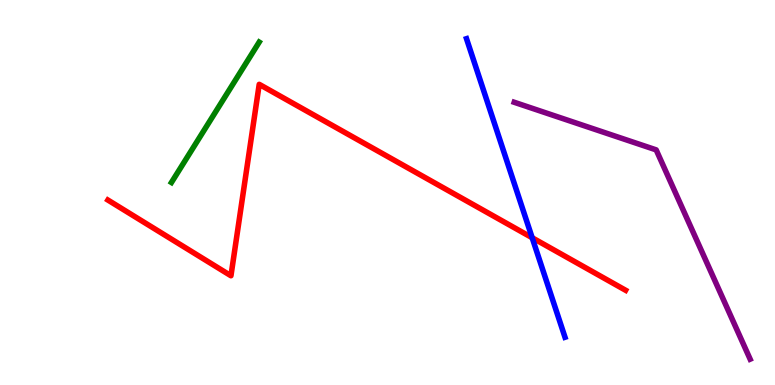[{'lines': ['blue', 'red'], 'intersections': [{'x': 6.87, 'y': 3.82}]}, {'lines': ['green', 'red'], 'intersections': []}, {'lines': ['purple', 'red'], 'intersections': []}, {'lines': ['blue', 'green'], 'intersections': []}, {'lines': ['blue', 'purple'], 'intersections': []}, {'lines': ['green', 'purple'], 'intersections': []}]